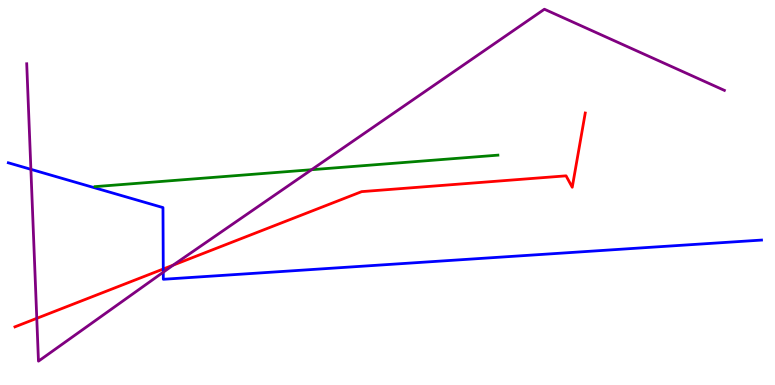[{'lines': ['blue', 'red'], 'intersections': [{'x': 2.11, 'y': 3.01}]}, {'lines': ['green', 'red'], 'intersections': []}, {'lines': ['purple', 'red'], 'intersections': [{'x': 0.475, 'y': 1.73}, {'x': 2.23, 'y': 3.11}]}, {'lines': ['blue', 'green'], 'intersections': []}, {'lines': ['blue', 'purple'], 'intersections': [{'x': 0.399, 'y': 5.6}, {'x': 2.11, 'y': 2.93}]}, {'lines': ['green', 'purple'], 'intersections': [{'x': 4.02, 'y': 5.59}]}]